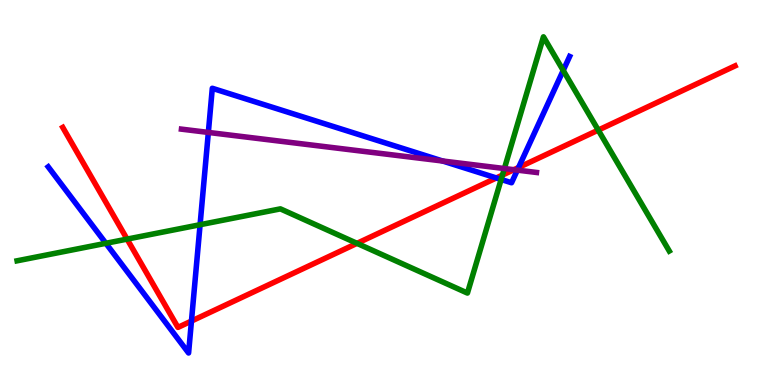[{'lines': ['blue', 'red'], 'intersections': [{'x': 2.47, 'y': 1.66}, {'x': 6.4, 'y': 5.38}, {'x': 6.69, 'y': 5.65}]}, {'lines': ['green', 'red'], 'intersections': [{'x': 1.64, 'y': 3.79}, {'x': 4.61, 'y': 3.68}, {'x': 6.48, 'y': 5.45}, {'x': 7.72, 'y': 6.62}]}, {'lines': ['purple', 'red'], 'intersections': [{'x': 6.63, 'y': 5.59}]}, {'lines': ['blue', 'green'], 'intersections': [{'x': 1.37, 'y': 3.68}, {'x': 2.58, 'y': 4.16}, {'x': 6.47, 'y': 5.34}, {'x': 7.27, 'y': 8.17}]}, {'lines': ['blue', 'purple'], 'intersections': [{'x': 2.69, 'y': 6.56}, {'x': 5.71, 'y': 5.82}, {'x': 6.68, 'y': 5.58}]}, {'lines': ['green', 'purple'], 'intersections': [{'x': 6.51, 'y': 5.62}]}]